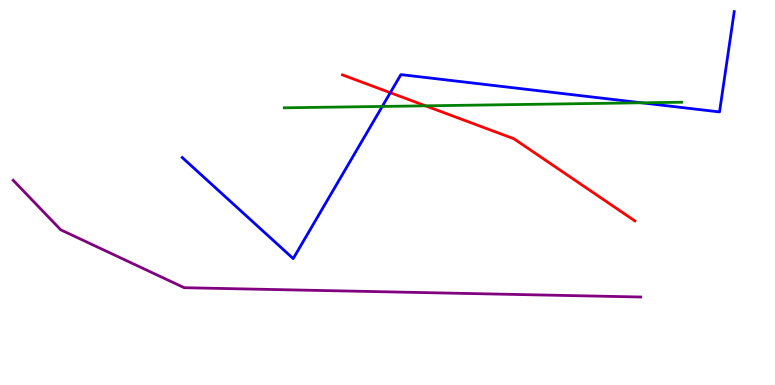[{'lines': ['blue', 'red'], 'intersections': [{'x': 5.04, 'y': 7.59}]}, {'lines': ['green', 'red'], 'intersections': [{'x': 5.49, 'y': 7.25}]}, {'lines': ['purple', 'red'], 'intersections': []}, {'lines': ['blue', 'green'], 'intersections': [{'x': 4.93, 'y': 7.24}, {'x': 8.28, 'y': 7.33}]}, {'lines': ['blue', 'purple'], 'intersections': []}, {'lines': ['green', 'purple'], 'intersections': []}]